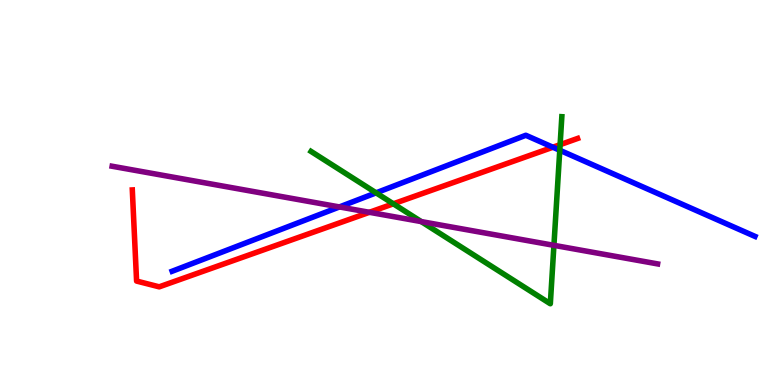[{'lines': ['blue', 'red'], 'intersections': [{'x': 7.13, 'y': 6.18}]}, {'lines': ['green', 'red'], 'intersections': [{'x': 5.08, 'y': 4.71}, {'x': 7.23, 'y': 6.24}]}, {'lines': ['purple', 'red'], 'intersections': [{'x': 4.77, 'y': 4.49}]}, {'lines': ['blue', 'green'], 'intersections': [{'x': 4.85, 'y': 4.99}, {'x': 7.22, 'y': 6.1}]}, {'lines': ['blue', 'purple'], 'intersections': [{'x': 4.38, 'y': 4.62}]}, {'lines': ['green', 'purple'], 'intersections': [{'x': 5.44, 'y': 4.24}, {'x': 7.15, 'y': 3.63}]}]